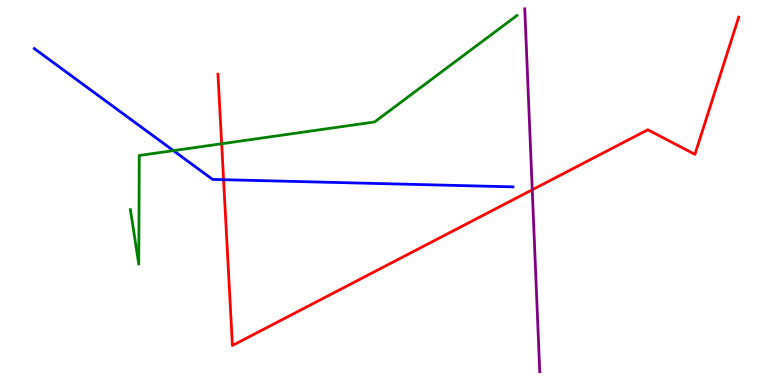[{'lines': ['blue', 'red'], 'intersections': [{'x': 2.88, 'y': 5.33}]}, {'lines': ['green', 'red'], 'intersections': [{'x': 2.86, 'y': 6.27}]}, {'lines': ['purple', 'red'], 'intersections': [{'x': 6.87, 'y': 5.07}]}, {'lines': ['blue', 'green'], 'intersections': [{'x': 2.24, 'y': 6.09}]}, {'lines': ['blue', 'purple'], 'intersections': []}, {'lines': ['green', 'purple'], 'intersections': []}]